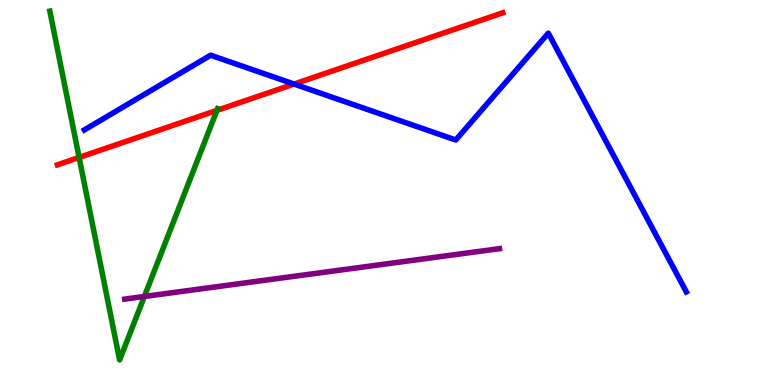[{'lines': ['blue', 'red'], 'intersections': [{'x': 3.79, 'y': 7.82}]}, {'lines': ['green', 'red'], 'intersections': [{'x': 1.02, 'y': 5.91}, {'x': 2.8, 'y': 7.13}]}, {'lines': ['purple', 'red'], 'intersections': []}, {'lines': ['blue', 'green'], 'intersections': []}, {'lines': ['blue', 'purple'], 'intersections': []}, {'lines': ['green', 'purple'], 'intersections': [{'x': 1.86, 'y': 2.3}]}]